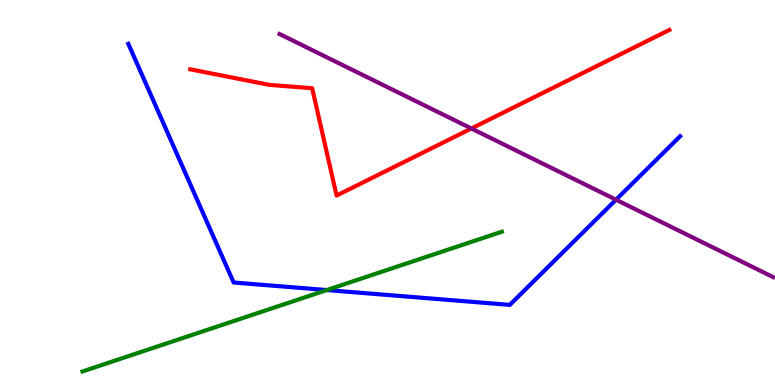[{'lines': ['blue', 'red'], 'intersections': []}, {'lines': ['green', 'red'], 'intersections': []}, {'lines': ['purple', 'red'], 'intersections': [{'x': 6.08, 'y': 6.66}]}, {'lines': ['blue', 'green'], 'intersections': [{'x': 4.22, 'y': 2.47}]}, {'lines': ['blue', 'purple'], 'intersections': [{'x': 7.95, 'y': 4.81}]}, {'lines': ['green', 'purple'], 'intersections': []}]